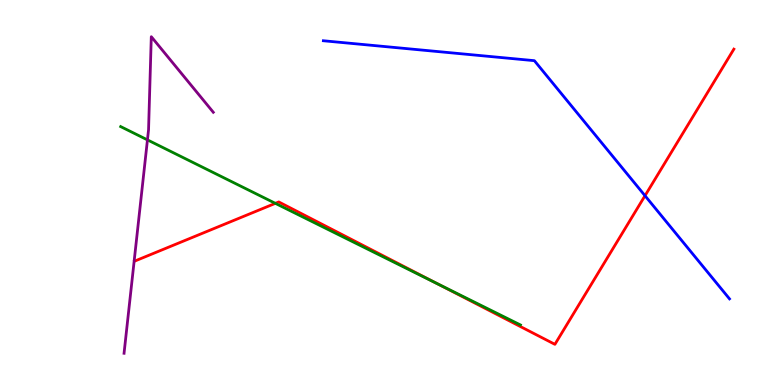[{'lines': ['blue', 'red'], 'intersections': [{'x': 8.32, 'y': 4.92}]}, {'lines': ['green', 'red'], 'intersections': [{'x': 3.55, 'y': 4.72}, {'x': 5.64, 'y': 2.63}]}, {'lines': ['purple', 'red'], 'intersections': []}, {'lines': ['blue', 'green'], 'intersections': []}, {'lines': ['blue', 'purple'], 'intersections': []}, {'lines': ['green', 'purple'], 'intersections': [{'x': 1.9, 'y': 6.37}]}]